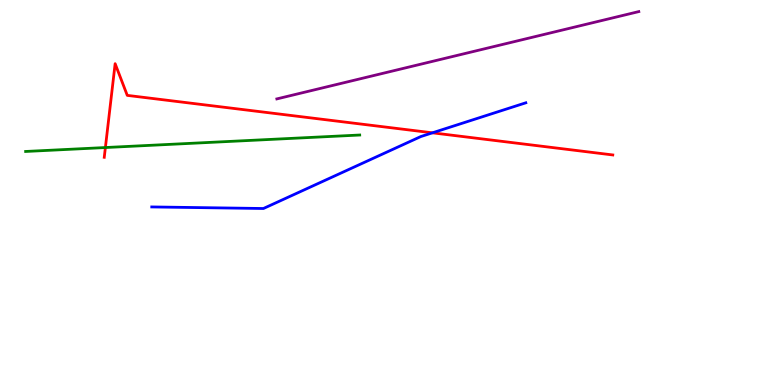[{'lines': ['blue', 'red'], 'intersections': [{'x': 5.58, 'y': 6.55}]}, {'lines': ['green', 'red'], 'intersections': [{'x': 1.36, 'y': 6.17}]}, {'lines': ['purple', 'red'], 'intersections': []}, {'lines': ['blue', 'green'], 'intersections': []}, {'lines': ['blue', 'purple'], 'intersections': []}, {'lines': ['green', 'purple'], 'intersections': []}]